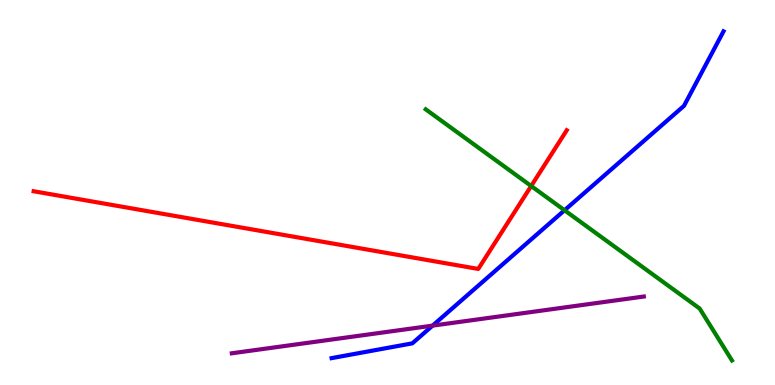[{'lines': ['blue', 'red'], 'intersections': []}, {'lines': ['green', 'red'], 'intersections': [{'x': 6.85, 'y': 5.17}]}, {'lines': ['purple', 'red'], 'intersections': []}, {'lines': ['blue', 'green'], 'intersections': [{'x': 7.28, 'y': 4.54}]}, {'lines': ['blue', 'purple'], 'intersections': [{'x': 5.58, 'y': 1.54}]}, {'lines': ['green', 'purple'], 'intersections': []}]